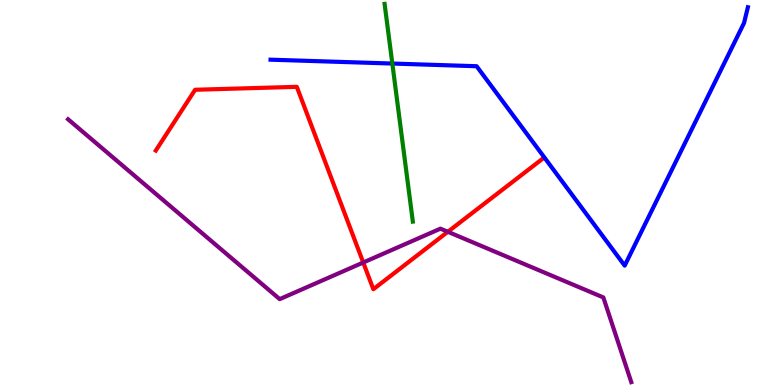[{'lines': ['blue', 'red'], 'intersections': []}, {'lines': ['green', 'red'], 'intersections': []}, {'lines': ['purple', 'red'], 'intersections': [{'x': 4.69, 'y': 3.18}, {'x': 5.78, 'y': 3.98}]}, {'lines': ['blue', 'green'], 'intersections': [{'x': 5.06, 'y': 8.35}]}, {'lines': ['blue', 'purple'], 'intersections': []}, {'lines': ['green', 'purple'], 'intersections': []}]